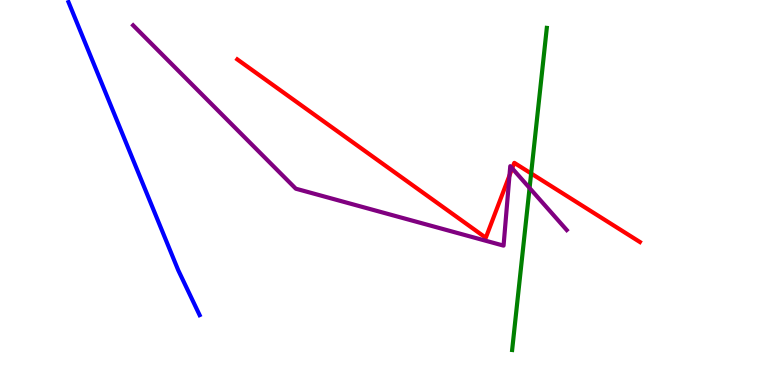[{'lines': ['blue', 'red'], 'intersections': []}, {'lines': ['green', 'red'], 'intersections': [{'x': 6.85, 'y': 5.49}]}, {'lines': ['purple', 'red'], 'intersections': [{'x': 6.57, 'y': 5.44}, {'x': 6.61, 'y': 5.63}]}, {'lines': ['blue', 'green'], 'intersections': []}, {'lines': ['blue', 'purple'], 'intersections': []}, {'lines': ['green', 'purple'], 'intersections': [{'x': 6.83, 'y': 5.12}]}]